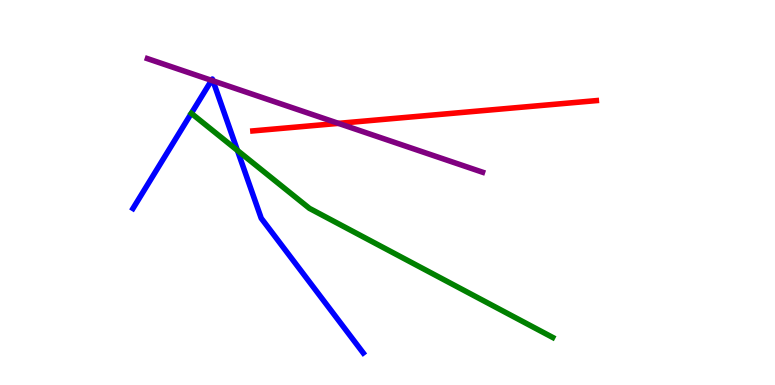[{'lines': ['blue', 'red'], 'intersections': []}, {'lines': ['green', 'red'], 'intersections': []}, {'lines': ['purple', 'red'], 'intersections': [{'x': 4.37, 'y': 6.8}]}, {'lines': ['blue', 'green'], 'intersections': [{'x': 3.06, 'y': 6.09}]}, {'lines': ['blue', 'purple'], 'intersections': [{'x': 2.73, 'y': 7.91}, {'x': 2.75, 'y': 7.9}]}, {'lines': ['green', 'purple'], 'intersections': []}]